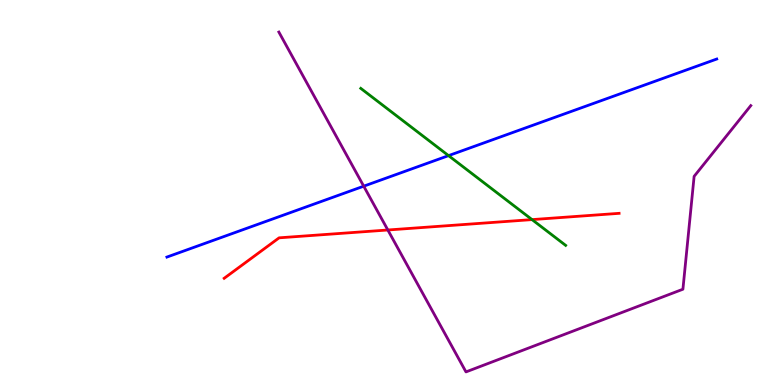[{'lines': ['blue', 'red'], 'intersections': []}, {'lines': ['green', 'red'], 'intersections': [{'x': 6.86, 'y': 4.3}]}, {'lines': ['purple', 'red'], 'intersections': [{'x': 5.0, 'y': 4.03}]}, {'lines': ['blue', 'green'], 'intersections': [{'x': 5.79, 'y': 5.96}]}, {'lines': ['blue', 'purple'], 'intersections': [{'x': 4.69, 'y': 5.16}]}, {'lines': ['green', 'purple'], 'intersections': []}]